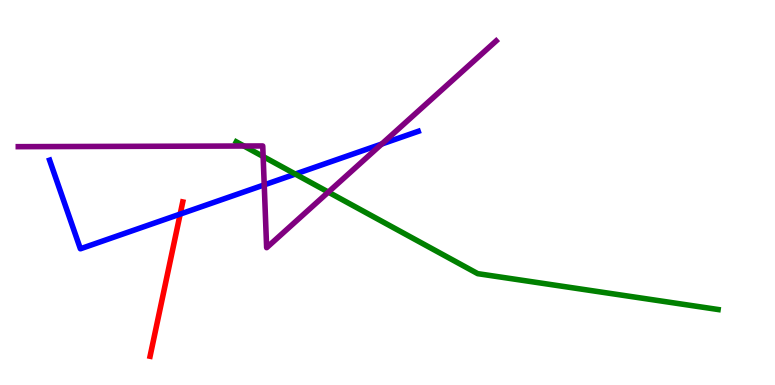[{'lines': ['blue', 'red'], 'intersections': [{'x': 2.32, 'y': 4.44}]}, {'lines': ['green', 'red'], 'intersections': []}, {'lines': ['purple', 'red'], 'intersections': []}, {'lines': ['blue', 'green'], 'intersections': [{'x': 3.81, 'y': 5.48}]}, {'lines': ['blue', 'purple'], 'intersections': [{'x': 3.41, 'y': 5.2}, {'x': 4.93, 'y': 6.26}]}, {'lines': ['green', 'purple'], 'intersections': [{'x': 3.15, 'y': 6.21}, {'x': 3.4, 'y': 5.93}, {'x': 4.24, 'y': 5.01}]}]